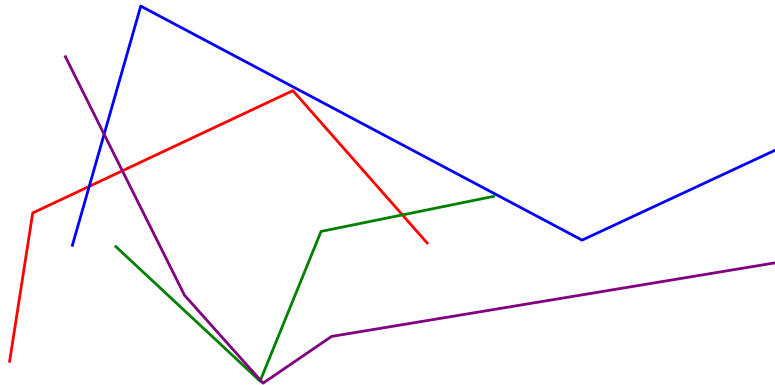[{'lines': ['blue', 'red'], 'intersections': [{'x': 1.15, 'y': 5.16}]}, {'lines': ['green', 'red'], 'intersections': [{'x': 5.19, 'y': 4.42}]}, {'lines': ['purple', 'red'], 'intersections': [{'x': 1.58, 'y': 5.56}]}, {'lines': ['blue', 'green'], 'intersections': []}, {'lines': ['blue', 'purple'], 'intersections': [{'x': 1.34, 'y': 6.51}]}, {'lines': ['green', 'purple'], 'intersections': [{'x': 3.36, 'y': 0.124}]}]